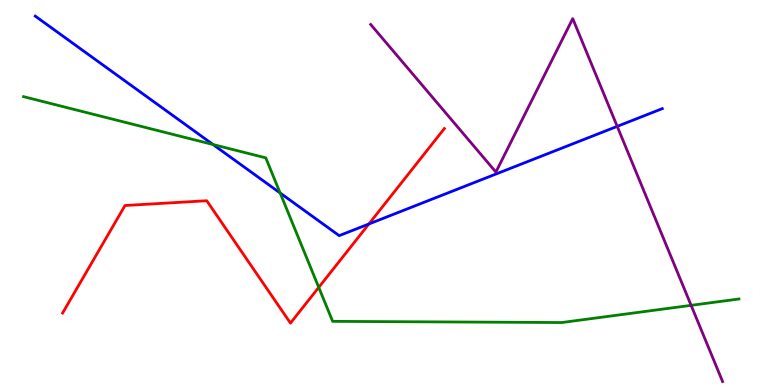[{'lines': ['blue', 'red'], 'intersections': [{'x': 4.76, 'y': 4.18}]}, {'lines': ['green', 'red'], 'intersections': [{'x': 4.11, 'y': 2.54}]}, {'lines': ['purple', 'red'], 'intersections': []}, {'lines': ['blue', 'green'], 'intersections': [{'x': 2.75, 'y': 6.25}, {'x': 3.61, 'y': 4.99}]}, {'lines': ['blue', 'purple'], 'intersections': [{'x': 7.96, 'y': 6.72}]}, {'lines': ['green', 'purple'], 'intersections': [{'x': 8.92, 'y': 2.07}]}]